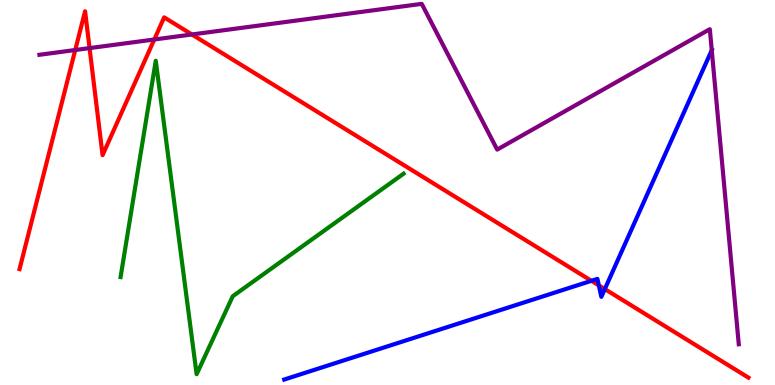[{'lines': ['blue', 'red'], 'intersections': [{'x': 7.63, 'y': 2.71}, {'x': 7.73, 'y': 2.59}, {'x': 7.8, 'y': 2.49}]}, {'lines': ['green', 'red'], 'intersections': []}, {'lines': ['purple', 'red'], 'intersections': [{'x': 0.971, 'y': 8.7}, {'x': 1.16, 'y': 8.75}, {'x': 1.99, 'y': 8.97}, {'x': 2.48, 'y': 9.1}]}, {'lines': ['blue', 'green'], 'intersections': []}, {'lines': ['blue', 'purple'], 'intersections': [{'x': 9.18, 'y': 8.7}]}, {'lines': ['green', 'purple'], 'intersections': []}]